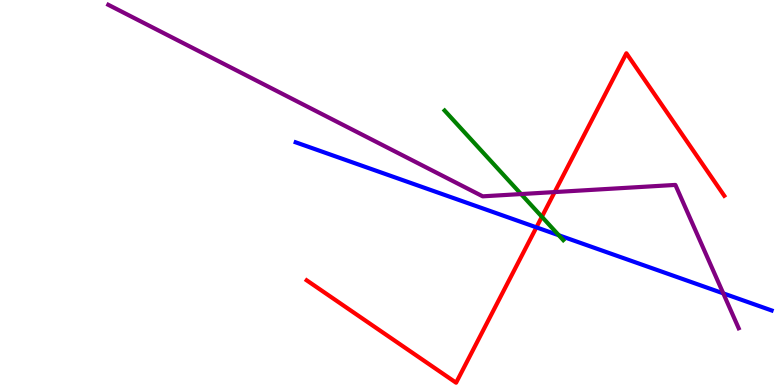[{'lines': ['blue', 'red'], 'intersections': [{'x': 6.92, 'y': 4.09}]}, {'lines': ['green', 'red'], 'intersections': [{'x': 6.99, 'y': 4.37}]}, {'lines': ['purple', 'red'], 'intersections': [{'x': 7.16, 'y': 5.01}]}, {'lines': ['blue', 'green'], 'intersections': [{'x': 7.21, 'y': 3.89}]}, {'lines': ['blue', 'purple'], 'intersections': [{'x': 9.33, 'y': 2.38}]}, {'lines': ['green', 'purple'], 'intersections': [{'x': 6.72, 'y': 4.96}]}]